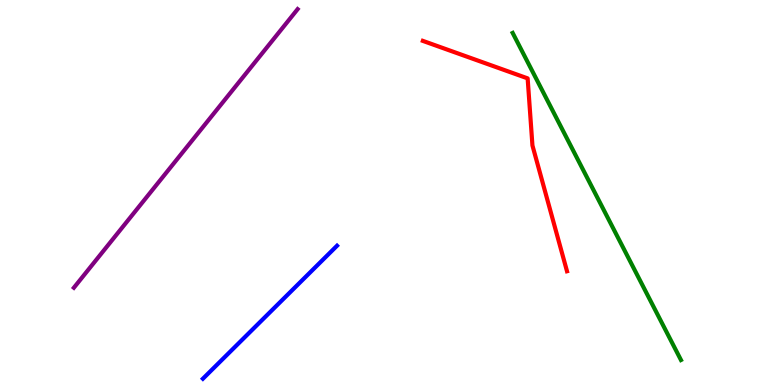[{'lines': ['blue', 'red'], 'intersections': []}, {'lines': ['green', 'red'], 'intersections': []}, {'lines': ['purple', 'red'], 'intersections': []}, {'lines': ['blue', 'green'], 'intersections': []}, {'lines': ['blue', 'purple'], 'intersections': []}, {'lines': ['green', 'purple'], 'intersections': []}]